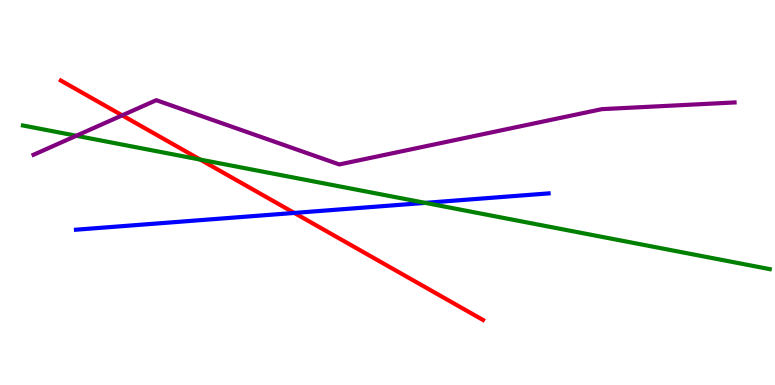[{'lines': ['blue', 'red'], 'intersections': [{'x': 3.8, 'y': 4.47}]}, {'lines': ['green', 'red'], 'intersections': [{'x': 2.58, 'y': 5.85}]}, {'lines': ['purple', 'red'], 'intersections': [{'x': 1.58, 'y': 7.0}]}, {'lines': ['blue', 'green'], 'intersections': [{'x': 5.49, 'y': 4.73}]}, {'lines': ['blue', 'purple'], 'intersections': []}, {'lines': ['green', 'purple'], 'intersections': [{'x': 0.984, 'y': 6.47}]}]